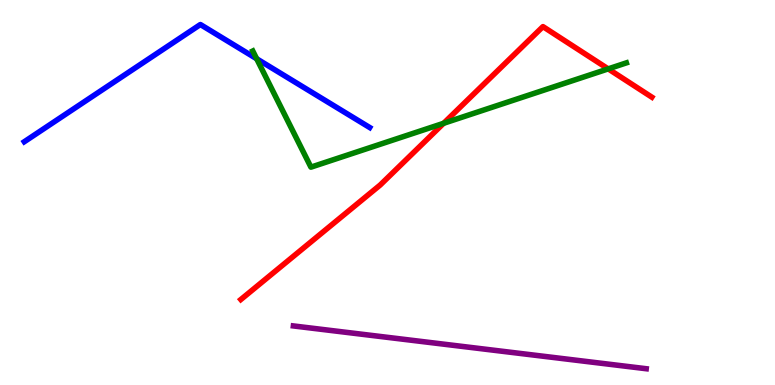[{'lines': ['blue', 'red'], 'intersections': []}, {'lines': ['green', 'red'], 'intersections': [{'x': 5.72, 'y': 6.8}, {'x': 7.85, 'y': 8.21}]}, {'lines': ['purple', 'red'], 'intersections': []}, {'lines': ['blue', 'green'], 'intersections': [{'x': 3.31, 'y': 8.47}]}, {'lines': ['blue', 'purple'], 'intersections': []}, {'lines': ['green', 'purple'], 'intersections': []}]